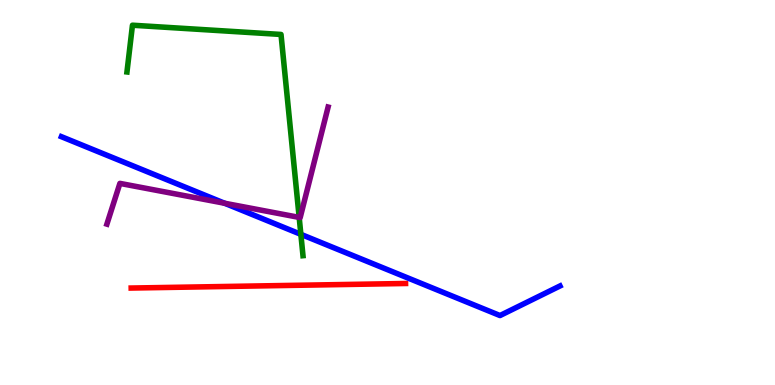[{'lines': ['blue', 'red'], 'intersections': []}, {'lines': ['green', 'red'], 'intersections': []}, {'lines': ['purple', 'red'], 'intersections': []}, {'lines': ['blue', 'green'], 'intersections': [{'x': 3.88, 'y': 3.91}]}, {'lines': ['blue', 'purple'], 'intersections': [{'x': 2.9, 'y': 4.72}]}, {'lines': ['green', 'purple'], 'intersections': [{'x': 3.86, 'y': 4.35}]}]